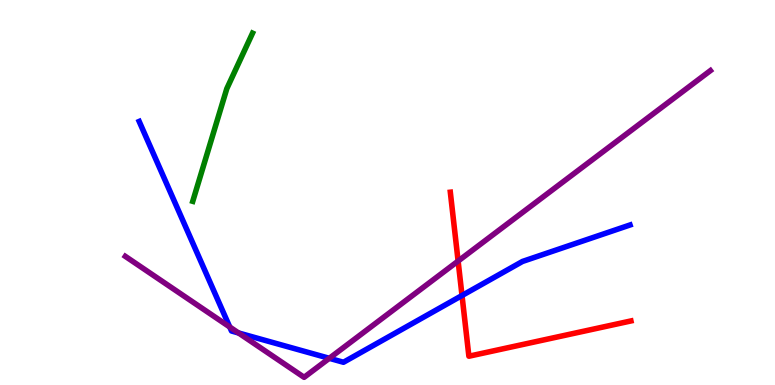[{'lines': ['blue', 'red'], 'intersections': [{'x': 5.96, 'y': 2.32}]}, {'lines': ['green', 'red'], 'intersections': []}, {'lines': ['purple', 'red'], 'intersections': [{'x': 5.91, 'y': 3.22}]}, {'lines': ['blue', 'green'], 'intersections': []}, {'lines': ['blue', 'purple'], 'intersections': [{'x': 2.96, 'y': 1.51}, {'x': 3.08, 'y': 1.35}, {'x': 4.25, 'y': 0.693}]}, {'lines': ['green', 'purple'], 'intersections': []}]